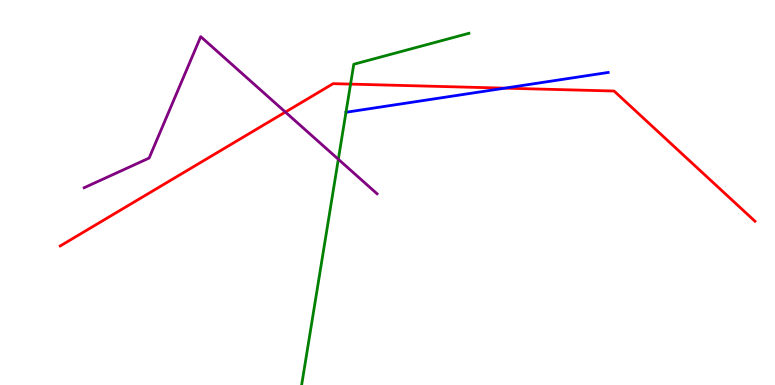[{'lines': ['blue', 'red'], 'intersections': [{'x': 6.51, 'y': 7.71}]}, {'lines': ['green', 'red'], 'intersections': [{'x': 4.52, 'y': 7.82}]}, {'lines': ['purple', 'red'], 'intersections': [{'x': 3.68, 'y': 7.09}]}, {'lines': ['blue', 'green'], 'intersections': []}, {'lines': ['blue', 'purple'], 'intersections': []}, {'lines': ['green', 'purple'], 'intersections': [{'x': 4.37, 'y': 5.86}]}]